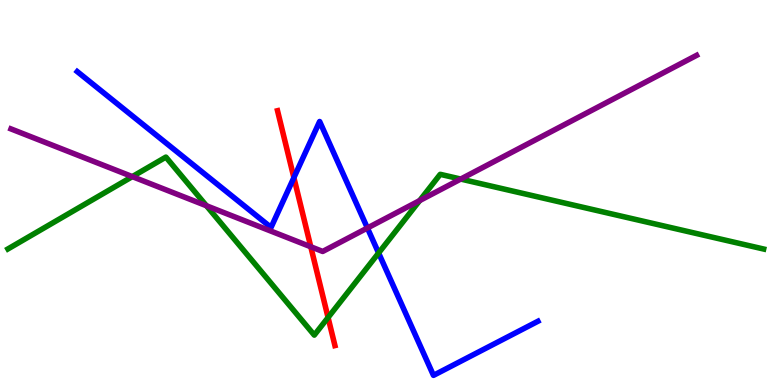[{'lines': ['blue', 'red'], 'intersections': [{'x': 3.79, 'y': 5.39}]}, {'lines': ['green', 'red'], 'intersections': [{'x': 4.23, 'y': 1.75}]}, {'lines': ['purple', 'red'], 'intersections': [{'x': 4.01, 'y': 3.59}]}, {'lines': ['blue', 'green'], 'intersections': [{'x': 4.89, 'y': 3.43}]}, {'lines': ['blue', 'purple'], 'intersections': [{'x': 4.74, 'y': 4.08}]}, {'lines': ['green', 'purple'], 'intersections': [{'x': 1.71, 'y': 5.41}, {'x': 2.66, 'y': 4.66}, {'x': 5.41, 'y': 4.79}, {'x': 5.94, 'y': 5.35}]}]